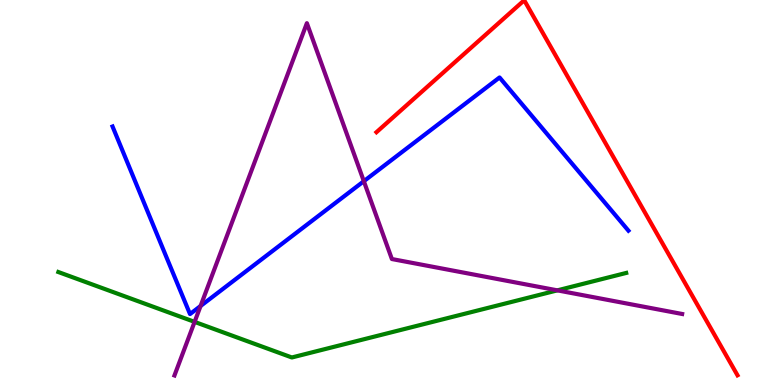[{'lines': ['blue', 'red'], 'intersections': []}, {'lines': ['green', 'red'], 'intersections': []}, {'lines': ['purple', 'red'], 'intersections': []}, {'lines': ['blue', 'green'], 'intersections': []}, {'lines': ['blue', 'purple'], 'intersections': [{'x': 2.59, 'y': 2.05}, {'x': 4.69, 'y': 5.29}]}, {'lines': ['green', 'purple'], 'intersections': [{'x': 2.51, 'y': 1.64}, {'x': 7.19, 'y': 2.46}]}]